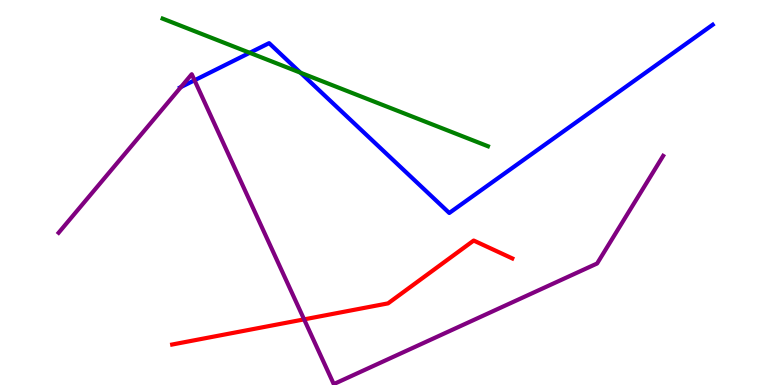[{'lines': ['blue', 'red'], 'intersections': []}, {'lines': ['green', 'red'], 'intersections': []}, {'lines': ['purple', 'red'], 'intersections': [{'x': 3.92, 'y': 1.7}]}, {'lines': ['blue', 'green'], 'intersections': [{'x': 3.22, 'y': 8.63}, {'x': 3.88, 'y': 8.11}]}, {'lines': ['blue', 'purple'], 'intersections': [{'x': 2.33, 'y': 7.74}, {'x': 2.51, 'y': 7.91}]}, {'lines': ['green', 'purple'], 'intersections': []}]